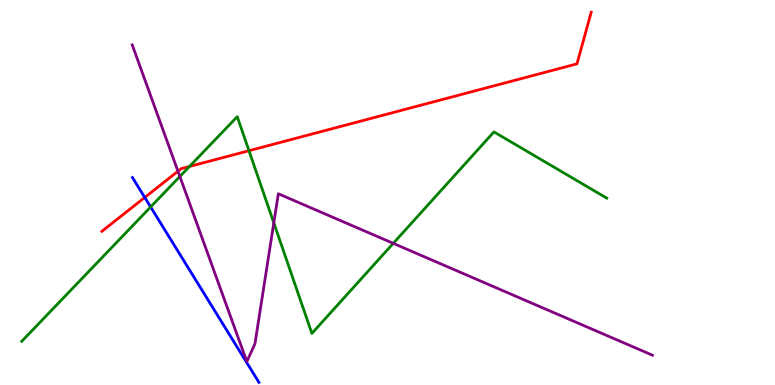[{'lines': ['blue', 'red'], 'intersections': [{'x': 1.87, 'y': 4.87}]}, {'lines': ['green', 'red'], 'intersections': [{'x': 2.45, 'y': 5.68}, {'x': 3.21, 'y': 6.09}]}, {'lines': ['purple', 'red'], 'intersections': [{'x': 2.3, 'y': 5.55}]}, {'lines': ['blue', 'green'], 'intersections': [{'x': 1.94, 'y': 4.62}]}, {'lines': ['blue', 'purple'], 'intersections': []}, {'lines': ['green', 'purple'], 'intersections': [{'x': 2.32, 'y': 5.42}, {'x': 3.53, 'y': 4.21}, {'x': 5.07, 'y': 3.68}]}]